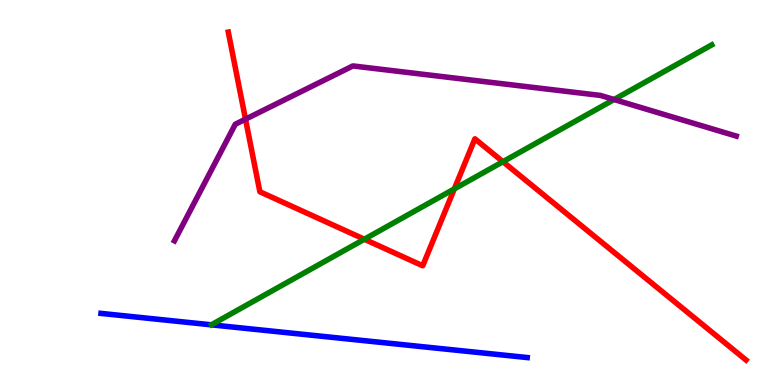[{'lines': ['blue', 'red'], 'intersections': []}, {'lines': ['green', 'red'], 'intersections': [{'x': 4.7, 'y': 3.79}, {'x': 5.86, 'y': 5.09}, {'x': 6.49, 'y': 5.8}]}, {'lines': ['purple', 'red'], 'intersections': [{'x': 3.17, 'y': 6.9}]}, {'lines': ['blue', 'green'], 'intersections': []}, {'lines': ['blue', 'purple'], 'intersections': []}, {'lines': ['green', 'purple'], 'intersections': [{'x': 7.92, 'y': 7.42}]}]